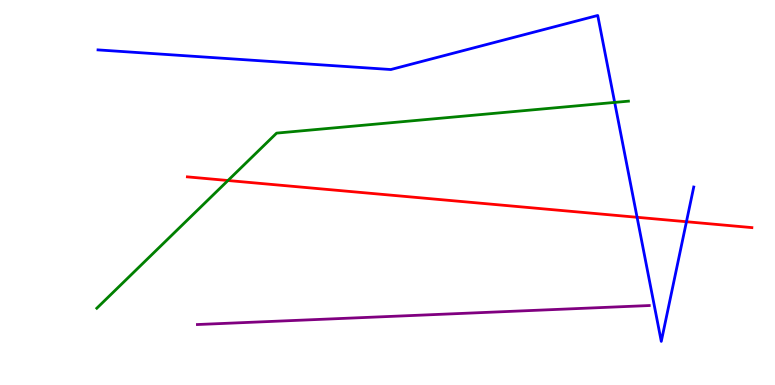[{'lines': ['blue', 'red'], 'intersections': [{'x': 8.22, 'y': 4.36}, {'x': 8.86, 'y': 4.24}]}, {'lines': ['green', 'red'], 'intersections': [{'x': 2.94, 'y': 5.31}]}, {'lines': ['purple', 'red'], 'intersections': []}, {'lines': ['blue', 'green'], 'intersections': [{'x': 7.93, 'y': 7.34}]}, {'lines': ['blue', 'purple'], 'intersections': []}, {'lines': ['green', 'purple'], 'intersections': []}]